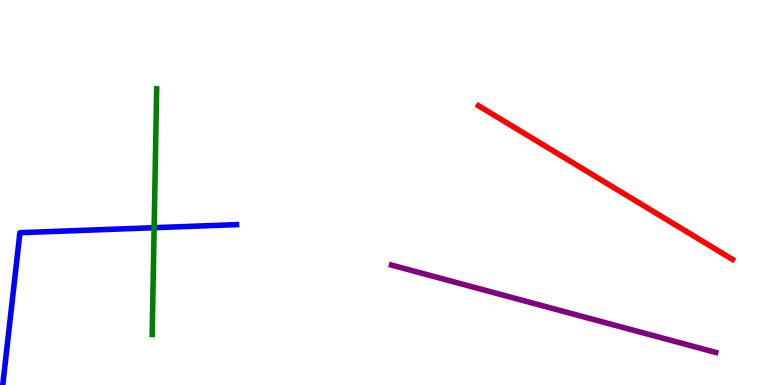[{'lines': ['blue', 'red'], 'intersections': []}, {'lines': ['green', 'red'], 'intersections': []}, {'lines': ['purple', 'red'], 'intersections': []}, {'lines': ['blue', 'green'], 'intersections': [{'x': 1.99, 'y': 4.09}]}, {'lines': ['blue', 'purple'], 'intersections': []}, {'lines': ['green', 'purple'], 'intersections': []}]